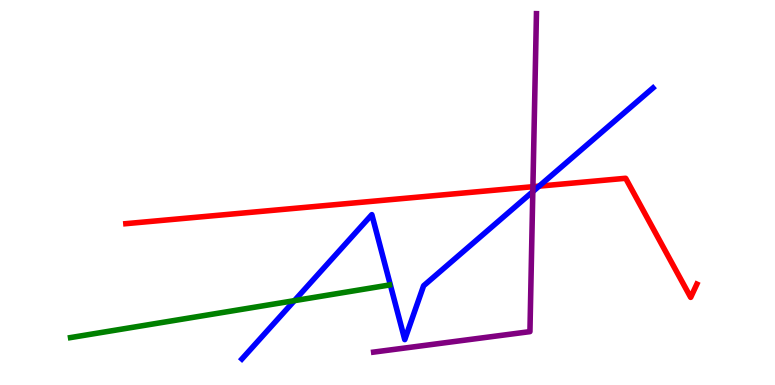[{'lines': ['blue', 'red'], 'intersections': [{'x': 6.96, 'y': 5.17}]}, {'lines': ['green', 'red'], 'intersections': []}, {'lines': ['purple', 'red'], 'intersections': [{'x': 6.88, 'y': 5.15}]}, {'lines': ['blue', 'green'], 'intersections': [{'x': 3.8, 'y': 2.19}]}, {'lines': ['blue', 'purple'], 'intersections': [{'x': 6.87, 'y': 5.02}]}, {'lines': ['green', 'purple'], 'intersections': []}]